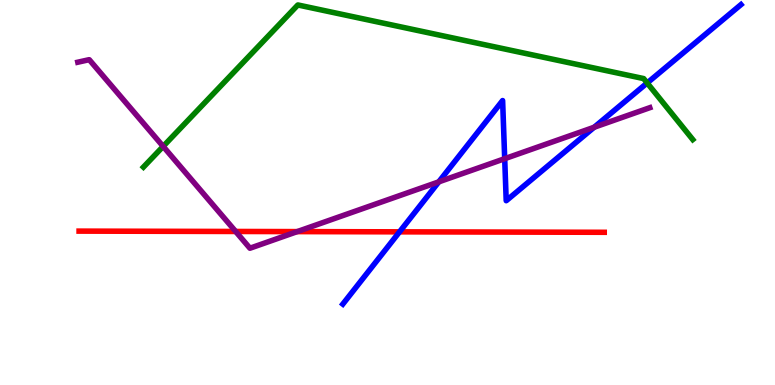[{'lines': ['blue', 'red'], 'intersections': [{'x': 5.16, 'y': 3.98}]}, {'lines': ['green', 'red'], 'intersections': []}, {'lines': ['purple', 'red'], 'intersections': [{'x': 3.04, 'y': 3.99}, {'x': 3.84, 'y': 3.98}]}, {'lines': ['blue', 'green'], 'intersections': [{'x': 8.35, 'y': 7.84}]}, {'lines': ['blue', 'purple'], 'intersections': [{'x': 5.66, 'y': 5.28}, {'x': 6.51, 'y': 5.88}, {'x': 7.67, 'y': 6.69}]}, {'lines': ['green', 'purple'], 'intersections': [{'x': 2.11, 'y': 6.2}]}]